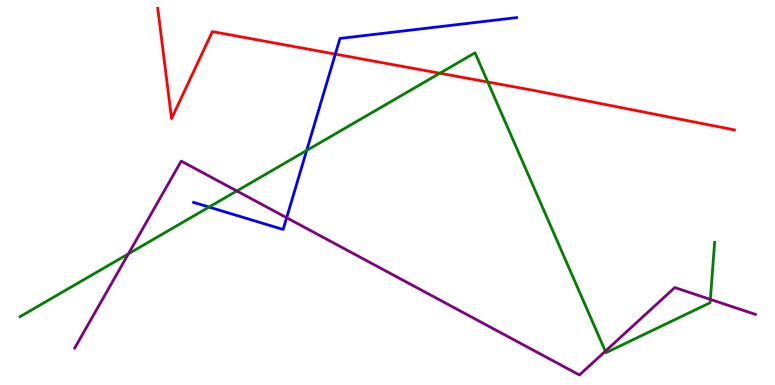[{'lines': ['blue', 'red'], 'intersections': [{'x': 4.33, 'y': 8.59}]}, {'lines': ['green', 'red'], 'intersections': [{'x': 5.68, 'y': 8.1}, {'x': 6.29, 'y': 7.87}]}, {'lines': ['purple', 'red'], 'intersections': []}, {'lines': ['blue', 'green'], 'intersections': [{'x': 2.7, 'y': 4.62}, {'x': 3.96, 'y': 6.09}]}, {'lines': ['blue', 'purple'], 'intersections': [{'x': 3.7, 'y': 4.34}]}, {'lines': ['green', 'purple'], 'intersections': [{'x': 1.66, 'y': 3.41}, {'x': 3.06, 'y': 5.04}, {'x': 7.81, 'y': 0.878}, {'x': 9.17, 'y': 2.22}]}]